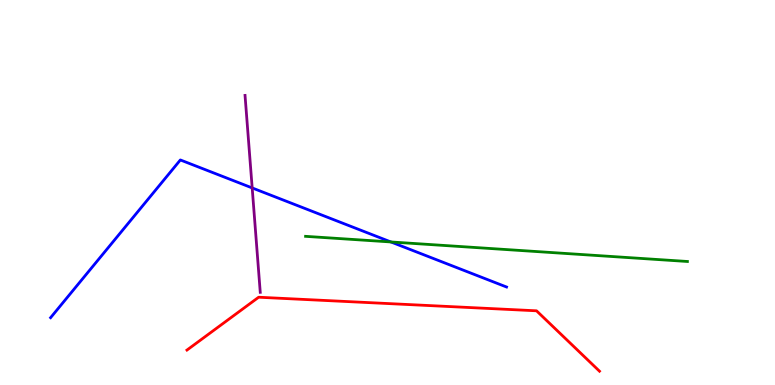[{'lines': ['blue', 'red'], 'intersections': []}, {'lines': ['green', 'red'], 'intersections': []}, {'lines': ['purple', 'red'], 'intersections': []}, {'lines': ['blue', 'green'], 'intersections': [{'x': 5.04, 'y': 3.72}]}, {'lines': ['blue', 'purple'], 'intersections': [{'x': 3.25, 'y': 5.12}]}, {'lines': ['green', 'purple'], 'intersections': []}]